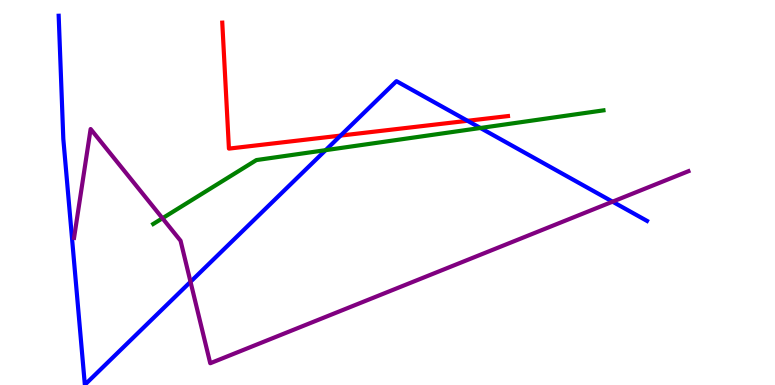[{'lines': ['blue', 'red'], 'intersections': [{'x': 4.39, 'y': 6.48}, {'x': 6.03, 'y': 6.86}]}, {'lines': ['green', 'red'], 'intersections': []}, {'lines': ['purple', 'red'], 'intersections': []}, {'lines': ['blue', 'green'], 'intersections': [{'x': 4.2, 'y': 6.1}, {'x': 6.2, 'y': 6.68}]}, {'lines': ['blue', 'purple'], 'intersections': [{'x': 2.46, 'y': 2.68}, {'x': 7.9, 'y': 4.76}]}, {'lines': ['green', 'purple'], 'intersections': [{'x': 2.1, 'y': 4.33}]}]